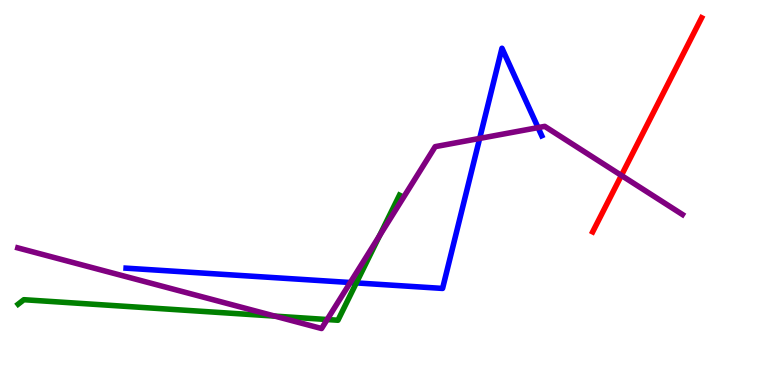[{'lines': ['blue', 'red'], 'intersections': []}, {'lines': ['green', 'red'], 'intersections': []}, {'lines': ['purple', 'red'], 'intersections': [{'x': 8.02, 'y': 5.44}]}, {'lines': ['blue', 'green'], 'intersections': [{'x': 4.6, 'y': 2.65}]}, {'lines': ['blue', 'purple'], 'intersections': [{'x': 4.52, 'y': 2.66}, {'x': 6.19, 'y': 6.4}, {'x': 6.94, 'y': 6.69}]}, {'lines': ['green', 'purple'], 'intersections': [{'x': 3.55, 'y': 1.79}, {'x': 4.22, 'y': 1.7}, {'x': 4.9, 'y': 3.87}]}]